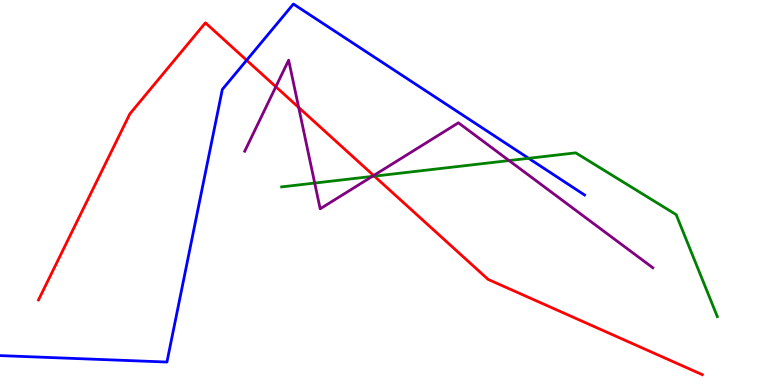[{'lines': ['blue', 'red'], 'intersections': [{'x': 3.18, 'y': 8.44}]}, {'lines': ['green', 'red'], 'intersections': [{'x': 4.83, 'y': 5.42}]}, {'lines': ['purple', 'red'], 'intersections': [{'x': 3.56, 'y': 7.75}, {'x': 3.85, 'y': 7.21}, {'x': 4.82, 'y': 5.44}]}, {'lines': ['blue', 'green'], 'intersections': [{'x': 6.82, 'y': 5.89}]}, {'lines': ['blue', 'purple'], 'intersections': []}, {'lines': ['green', 'purple'], 'intersections': [{'x': 4.06, 'y': 5.25}, {'x': 4.8, 'y': 5.42}, {'x': 6.57, 'y': 5.83}]}]